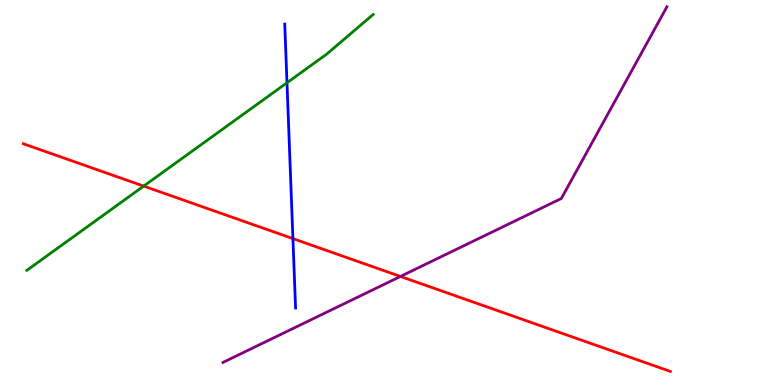[{'lines': ['blue', 'red'], 'intersections': [{'x': 3.78, 'y': 3.8}]}, {'lines': ['green', 'red'], 'intersections': [{'x': 1.85, 'y': 5.17}]}, {'lines': ['purple', 'red'], 'intersections': [{'x': 5.17, 'y': 2.82}]}, {'lines': ['blue', 'green'], 'intersections': [{'x': 3.7, 'y': 7.85}]}, {'lines': ['blue', 'purple'], 'intersections': []}, {'lines': ['green', 'purple'], 'intersections': []}]